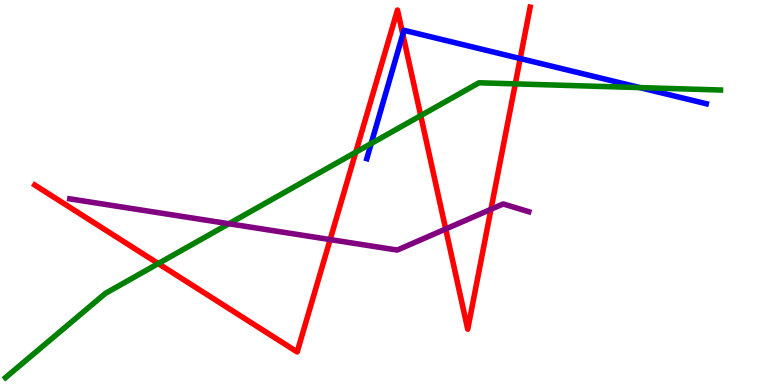[{'lines': ['blue', 'red'], 'intersections': [{'x': 5.2, 'y': 9.11}, {'x': 6.71, 'y': 8.48}]}, {'lines': ['green', 'red'], 'intersections': [{'x': 2.04, 'y': 3.15}, {'x': 4.59, 'y': 6.05}, {'x': 5.43, 'y': 7.0}, {'x': 6.65, 'y': 7.82}]}, {'lines': ['purple', 'red'], 'intersections': [{'x': 4.26, 'y': 3.78}, {'x': 5.75, 'y': 4.05}, {'x': 6.34, 'y': 4.56}]}, {'lines': ['blue', 'green'], 'intersections': [{'x': 4.79, 'y': 6.27}, {'x': 8.26, 'y': 7.72}]}, {'lines': ['blue', 'purple'], 'intersections': []}, {'lines': ['green', 'purple'], 'intersections': [{'x': 2.95, 'y': 4.19}]}]